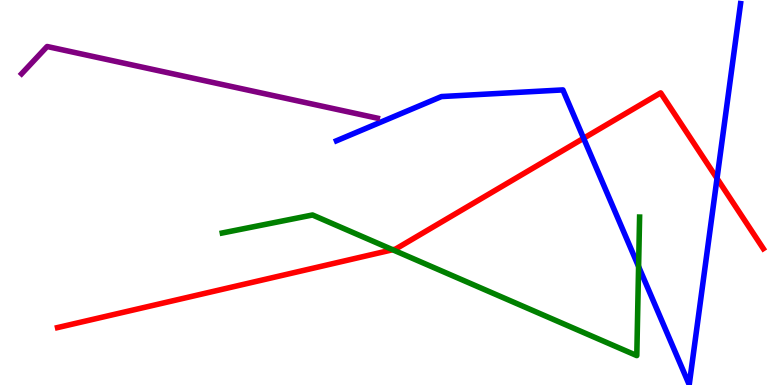[{'lines': ['blue', 'red'], 'intersections': [{'x': 7.53, 'y': 6.41}, {'x': 9.25, 'y': 5.37}]}, {'lines': ['green', 'red'], 'intersections': [{'x': 5.07, 'y': 3.51}]}, {'lines': ['purple', 'red'], 'intersections': []}, {'lines': ['blue', 'green'], 'intersections': [{'x': 8.24, 'y': 3.08}]}, {'lines': ['blue', 'purple'], 'intersections': []}, {'lines': ['green', 'purple'], 'intersections': []}]